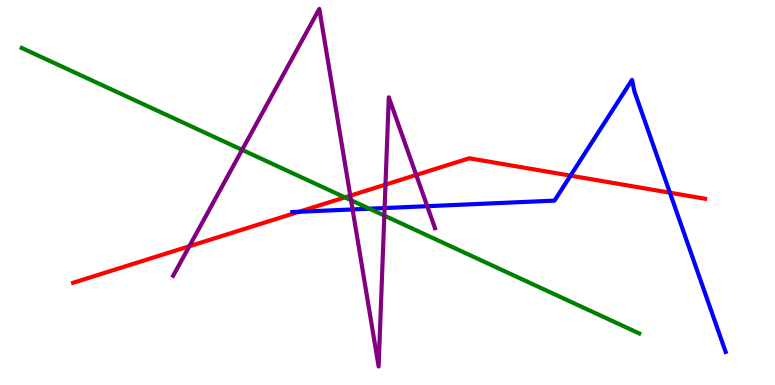[{'lines': ['blue', 'red'], 'intersections': [{'x': 3.86, 'y': 4.5}, {'x': 7.36, 'y': 5.44}, {'x': 8.64, 'y': 4.99}]}, {'lines': ['green', 'red'], 'intersections': [{'x': 4.45, 'y': 4.87}]}, {'lines': ['purple', 'red'], 'intersections': [{'x': 2.44, 'y': 3.6}, {'x': 4.52, 'y': 4.92}, {'x': 4.97, 'y': 5.2}, {'x': 5.37, 'y': 5.46}]}, {'lines': ['blue', 'green'], 'intersections': [{'x': 4.77, 'y': 4.58}]}, {'lines': ['blue', 'purple'], 'intersections': [{'x': 4.55, 'y': 4.56}, {'x': 4.96, 'y': 4.6}, {'x': 5.51, 'y': 4.64}]}, {'lines': ['green', 'purple'], 'intersections': [{'x': 3.12, 'y': 6.11}, {'x': 4.53, 'y': 4.8}, {'x': 4.96, 'y': 4.4}]}]